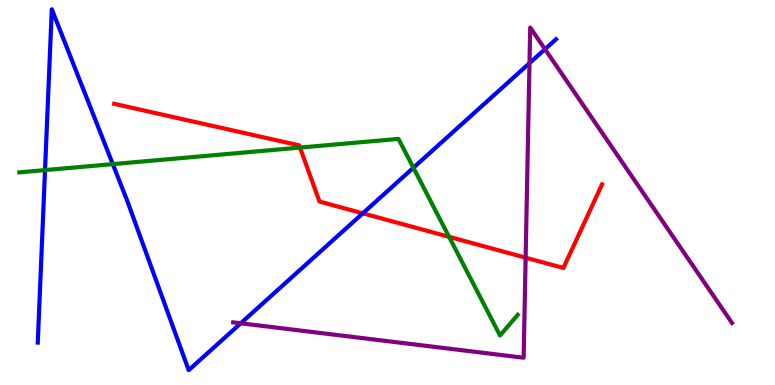[{'lines': ['blue', 'red'], 'intersections': [{'x': 4.68, 'y': 4.46}]}, {'lines': ['green', 'red'], 'intersections': [{'x': 3.87, 'y': 6.17}, {'x': 5.79, 'y': 3.85}]}, {'lines': ['purple', 'red'], 'intersections': [{'x': 6.78, 'y': 3.31}]}, {'lines': ['blue', 'green'], 'intersections': [{'x': 0.581, 'y': 5.58}, {'x': 1.46, 'y': 5.74}, {'x': 5.33, 'y': 5.64}]}, {'lines': ['blue', 'purple'], 'intersections': [{'x': 3.11, 'y': 1.6}, {'x': 6.83, 'y': 8.36}, {'x': 7.03, 'y': 8.72}]}, {'lines': ['green', 'purple'], 'intersections': []}]